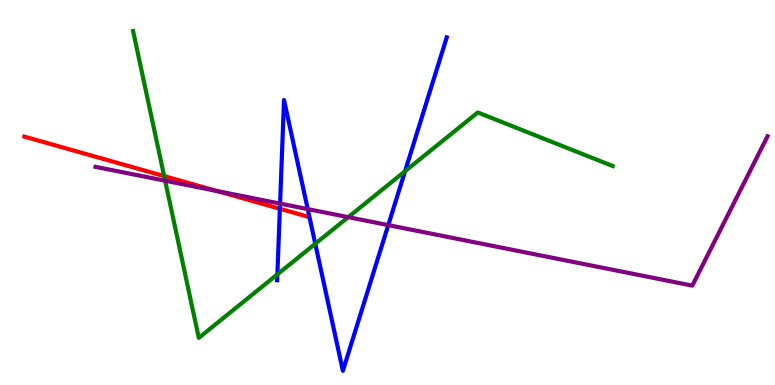[{'lines': ['blue', 'red'], 'intersections': [{'x': 3.61, 'y': 4.58}]}, {'lines': ['green', 'red'], 'intersections': [{'x': 2.12, 'y': 5.43}]}, {'lines': ['purple', 'red'], 'intersections': [{'x': 2.8, 'y': 5.04}]}, {'lines': ['blue', 'green'], 'intersections': [{'x': 3.58, 'y': 2.87}, {'x': 4.07, 'y': 3.67}, {'x': 5.23, 'y': 5.55}]}, {'lines': ['blue', 'purple'], 'intersections': [{'x': 3.61, 'y': 4.71}, {'x': 3.97, 'y': 4.57}, {'x': 5.01, 'y': 4.15}]}, {'lines': ['green', 'purple'], 'intersections': [{'x': 2.13, 'y': 5.31}, {'x': 4.49, 'y': 4.36}]}]